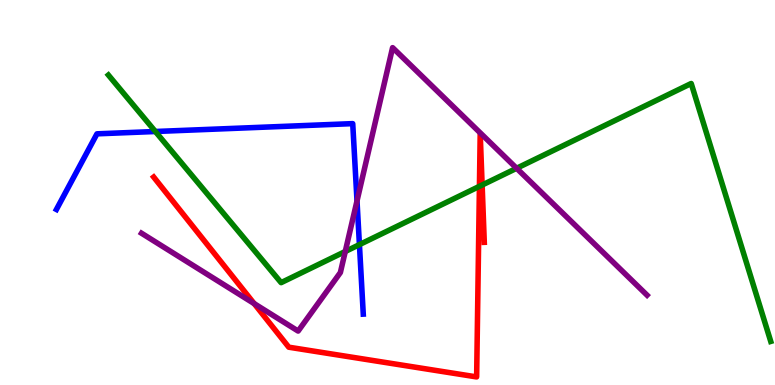[{'lines': ['blue', 'red'], 'intersections': []}, {'lines': ['green', 'red'], 'intersections': [{'x': 6.19, 'y': 5.16}, {'x': 6.22, 'y': 5.19}]}, {'lines': ['purple', 'red'], 'intersections': [{'x': 3.28, 'y': 2.11}]}, {'lines': ['blue', 'green'], 'intersections': [{'x': 2.0, 'y': 6.58}, {'x': 4.64, 'y': 3.65}]}, {'lines': ['blue', 'purple'], 'intersections': [{'x': 4.61, 'y': 4.78}]}, {'lines': ['green', 'purple'], 'intersections': [{'x': 4.46, 'y': 3.47}, {'x': 6.67, 'y': 5.63}]}]